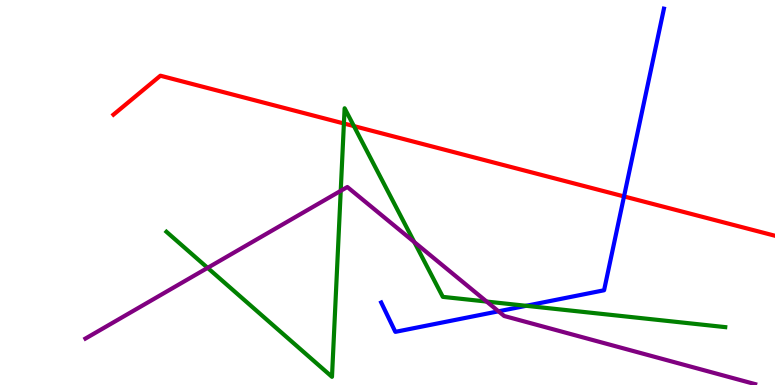[{'lines': ['blue', 'red'], 'intersections': [{'x': 8.05, 'y': 4.9}]}, {'lines': ['green', 'red'], 'intersections': [{'x': 4.44, 'y': 6.79}, {'x': 4.57, 'y': 6.72}]}, {'lines': ['purple', 'red'], 'intersections': []}, {'lines': ['blue', 'green'], 'intersections': [{'x': 6.79, 'y': 2.06}]}, {'lines': ['blue', 'purple'], 'intersections': [{'x': 6.43, 'y': 1.91}]}, {'lines': ['green', 'purple'], 'intersections': [{'x': 2.68, 'y': 3.04}, {'x': 4.4, 'y': 5.04}, {'x': 5.35, 'y': 3.71}, {'x': 6.28, 'y': 2.17}]}]